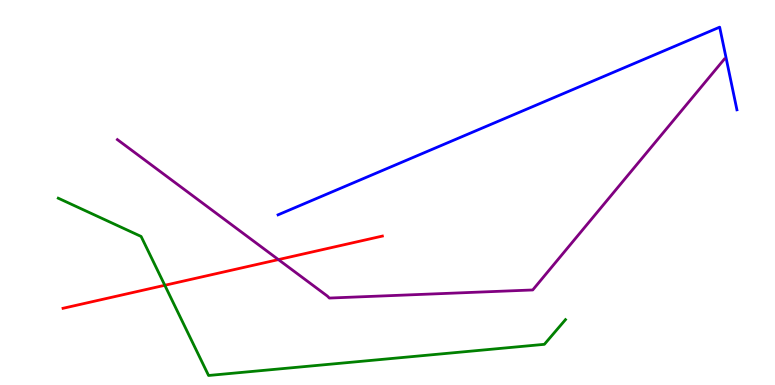[{'lines': ['blue', 'red'], 'intersections': []}, {'lines': ['green', 'red'], 'intersections': [{'x': 2.13, 'y': 2.59}]}, {'lines': ['purple', 'red'], 'intersections': [{'x': 3.59, 'y': 3.26}]}, {'lines': ['blue', 'green'], 'intersections': []}, {'lines': ['blue', 'purple'], 'intersections': []}, {'lines': ['green', 'purple'], 'intersections': []}]